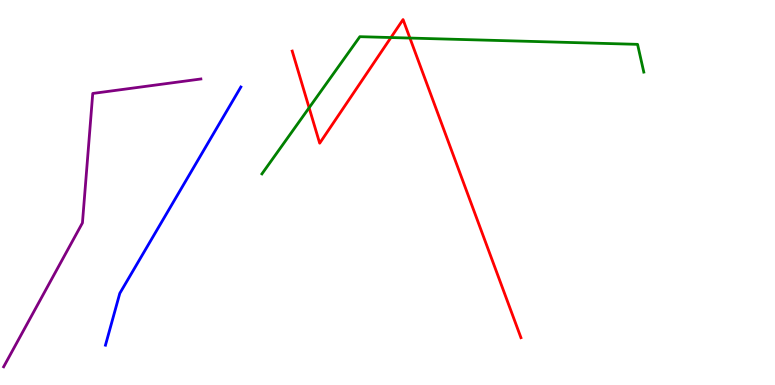[{'lines': ['blue', 'red'], 'intersections': []}, {'lines': ['green', 'red'], 'intersections': [{'x': 3.99, 'y': 7.2}, {'x': 5.04, 'y': 9.03}, {'x': 5.29, 'y': 9.01}]}, {'lines': ['purple', 'red'], 'intersections': []}, {'lines': ['blue', 'green'], 'intersections': []}, {'lines': ['blue', 'purple'], 'intersections': []}, {'lines': ['green', 'purple'], 'intersections': []}]